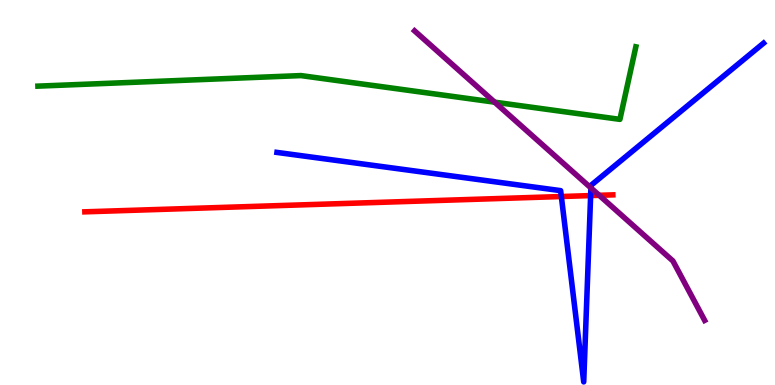[{'lines': ['blue', 'red'], 'intersections': [{'x': 7.24, 'y': 4.9}, {'x': 7.62, 'y': 4.92}]}, {'lines': ['green', 'red'], 'intersections': []}, {'lines': ['purple', 'red'], 'intersections': [{'x': 7.73, 'y': 4.93}]}, {'lines': ['blue', 'green'], 'intersections': []}, {'lines': ['blue', 'purple'], 'intersections': [{'x': 7.62, 'y': 5.12}]}, {'lines': ['green', 'purple'], 'intersections': [{'x': 6.38, 'y': 7.35}]}]